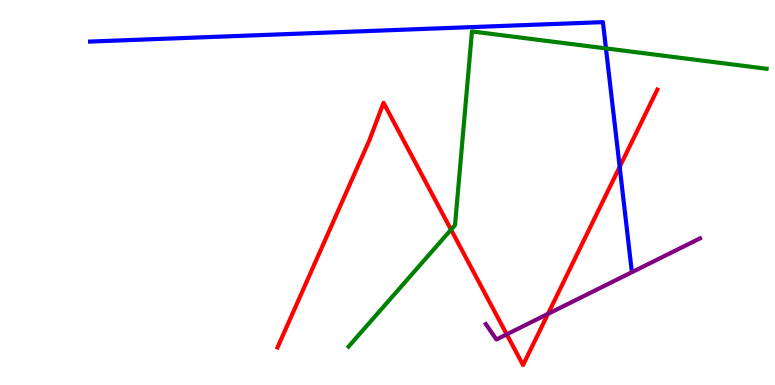[{'lines': ['blue', 'red'], 'intersections': [{'x': 8.0, 'y': 5.67}]}, {'lines': ['green', 'red'], 'intersections': [{'x': 5.82, 'y': 4.03}]}, {'lines': ['purple', 'red'], 'intersections': [{'x': 6.54, 'y': 1.32}, {'x': 7.07, 'y': 1.85}]}, {'lines': ['blue', 'green'], 'intersections': [{'x': 7.82, 'y': 8.74}]}, {'lines': ['blue', 'purple'], 'intersections': []}, {'lines': ['green', 'purple'], 'intersections': []}]